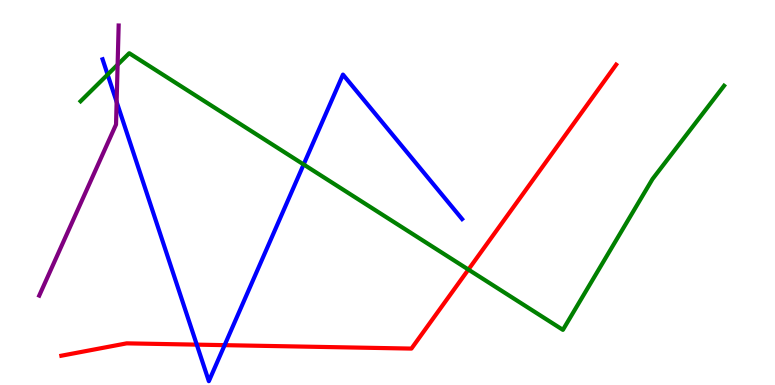[{'lines': ['blue', 'red'], 'intersections': [{'x': 2.54, 'y': 1.05}, {'x': 2.9, 'y': 1.03}]}, {'lines': ['green', 'red'], 'intersections': [{'x': 6.04, 'y': 3.0}]}, {'lines': ['purple', 'red'], 'intersections': []}, {'lines': ['blue', 'green'], 'intersections': [{'x': 1.39, 'y': 8.06}, {'x': 3.92, 'y': 5.73}]}, {'lines': ['blue', 'purple'], 'intersections': [{'x': 1.5, 'y': 7.35}]}, {'lines': ['green', 'purple'], 'intersections': [{'x': 1.52, 'y': 8.32}]}]